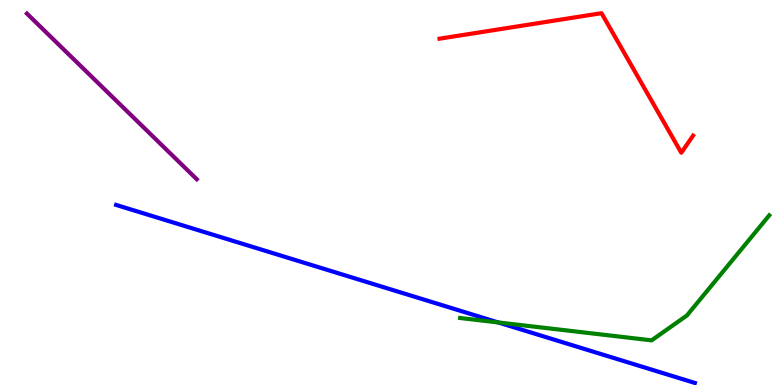[{'lines': ['blue', 'red'], 'intersections': []}, {'lines': ['green', 'red'], 'intersections': []}, {'lines': ['purple', 'red'], 'intersections': []}, {'lines': ['blue', 'green'], 'intersections': [{'x': 6.43, 'y': 1.62}]}, {'lines': ['blue', 'purple'], 'intersections': []}, {'lines': ['green', 'purple'], 'intersections': []}]